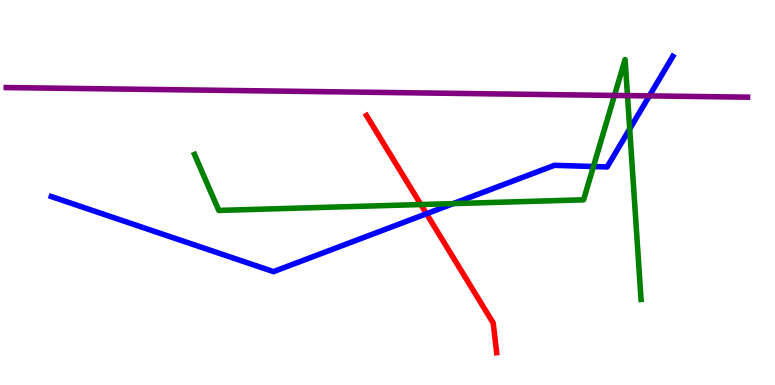[{'lines': ['blue', 'red'], 'intersections': [{'x': 5.5, 'y': 4.45}]}, {'lines': ['green', 'red'], 'intersections': [{'x': 5.43, 'y': 4.69}]}, {'lines': ['purple', 'red'], 'intersections': []}, {'lines': ['blue', 'green'], 'intersections': [{'x': 5.85, 'y': 4.71}, {'x': 7.66, 'y': 5.67}, {'x': 8.13, 'y': 6.65}]}, {'lines': ['blue', 'purple'], 'intersections': [{'x': 8.38, 'y': 7.51}]}, {'lines': ['green', 'purple'], 'intersections': [{'x': 7.93, 'y': 7.52}, {'x': 8.1, 'y': 7.52}]}]